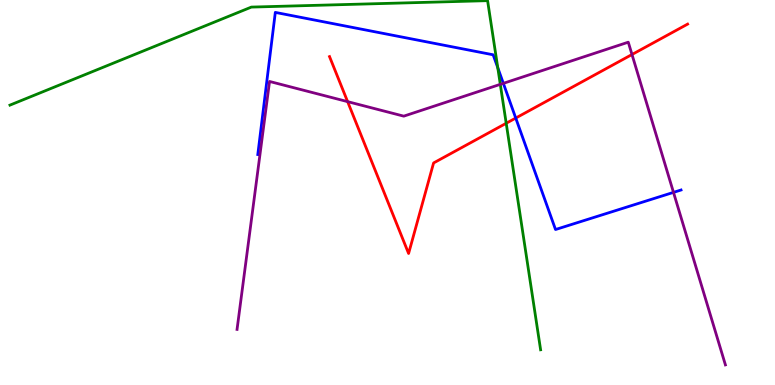[{'lines': ['blue', 'red'], 'intersections': [{'x': 6.65, 'y': 6.93}]}, {'lines': ['green', 'red'], 'intersections': [{'x': 6.53, 'y': 6.8}]}, {'lines': ['purple', 'red'], 'intersections': [{'x': 4.49, 'y': 7.36}, {'x': 8.15, 'y': 8.58}]}, {'lines': ['blue', 'green'], 'intersections': [{'x': 6.42, 'y': 8.24}]}, {'lines': ['blue', 'purple'], 'intersections': [{'x': 6.49, 'y': 7.84}, {'x': 8.69, 'y': 5.0}]}, {'lines': ['green', 'purple'], 'intersections': [{'x': 6.46, 'y': 7.81}]}]